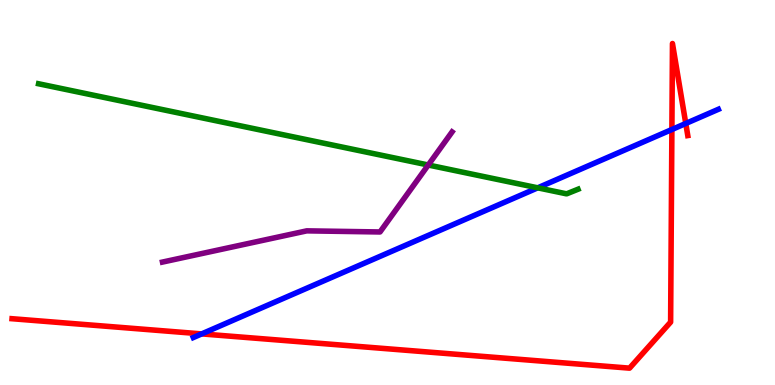[{'lines': ['blue', 'red'], 'intersections': [{'x': 2.6, 'y': 1.33}, {'x': 8.67, 'y': 6.64}, {'x': 8.85, 'y': 6.79}]}, {'lines': ['green', 'red'], 'intersections': []}, {'lines': ['purple', 'red'], 'intersections': []}, {'lines': ['blue', 'green'], 'intersections': [{'x': 6.94, 'y': 5.12}]}, {'lines': ['blue', 'purple'], 'intersections': []}, {'lines': ['green', 'purple'], 'intersections': [{'x': 5.53, 'y': 5.71}]}]